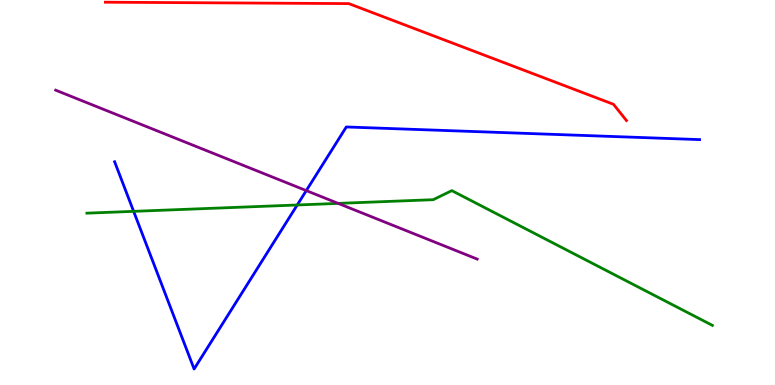[{'lines': ['blue', 'red'], 'intersections': []}, {'lines': ['green', 'red'], 'intersections': []}, {'lines': ['purple', 'red'], 'intersections': []}, {'lines': ['blue', 'green'], 'intersections': [{'x': 1.72, 'y': 4.51}, {'x': 3.84, 'y': 4.68}]}, {'lines': ['blue', 'purple'], 'intersections': [{'x': 3.95, 'y': 5.05}]}, {'lines': ['green', 'purple'], 'intersections': [{'x': 4.36, 'y': 4.72}]}]